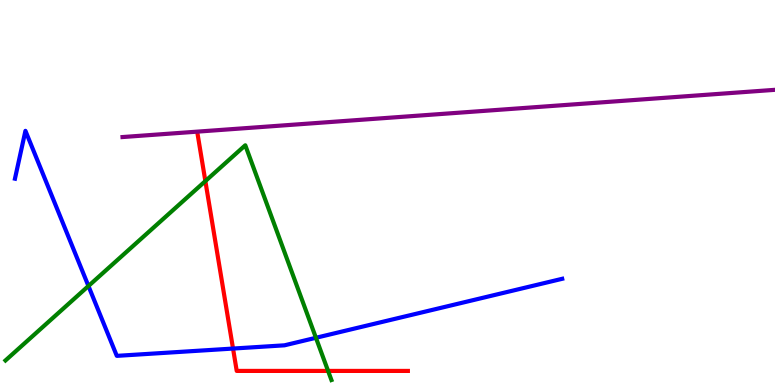[{'lines': ['blue', 'red'], 'intersections': [{'x': 3.01, 'y': 0.947}]}, {'lines': ['green', 'red'], 'intersections': [{'x': 2.65, 'y': 5.3}, {'x': 4.23, 'y': 0.366}]}, {'lines': ['purple', 'red'], 'intersections': []}, {'lines': ['blue', 'green'], 'intersections': [{'x': 1.14, 'y': 2.57}, {'x': 4.08, 'y': 1.23}]}, {'lines': ['blue', 'purple'], 'intersections': []}, {'lines': ['green', 'purple'], 'intersections': []}]